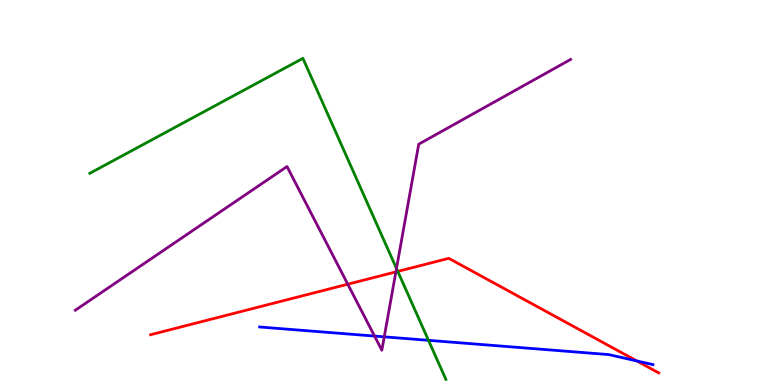[{'lines': ['blue', 'red'], 'intersections': [{'x': 8.22, 'y': 0.625}]}, {'lines': ['green', 'red'], 'intersections': [{'x': 5.13, 'y': 2.95}]}, {'lines': ['purple', 'red'], 'intersections': [{'x': 4.49, 'y': 2.62}, {'x': 5.11, 'y': 2.94}]}, {'lines': ['blue', 'green'], 'intersections': [{'x': 5.53, 'y': 1.16}]}, {'lines': ['blue', 'purple'], 'intersections': [{'x': 4.83, 'y': 1.27}, {'x': 4.96, 'y': 1.25}]}, {'lines': ['green', 'purple'], 'intersections': [{'x': 5.12, 'y': 3.03}]}]